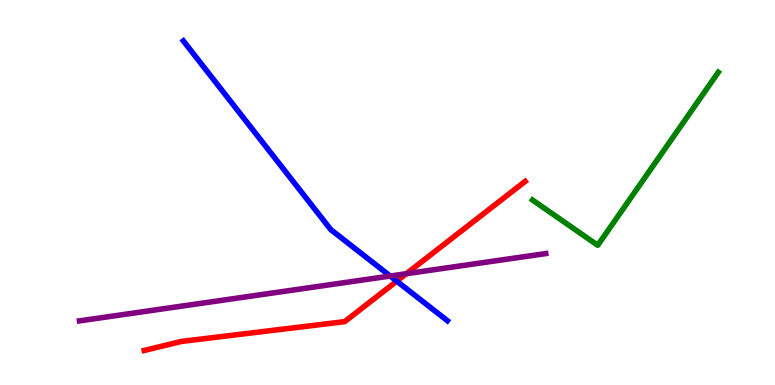[{'lines': ['blue', 'red'], 'intersections': [{'x': 5.12, 'y': 2.7}]}, {'lines': ['green', 'red'], 'intersections': []}, {'lines': ['purple', 'red'], 'intersections': [{'x': 5.24, 'y': 2.89}]}, {'lines': ['blue', 'green'], 'intersections': []}, {'lines': ['blue', 'purple'], 'intersections': [{'x': 5.03, 'y': 2.83}]}, {'lines': ['green', 'purple'], 'intersections': []}]